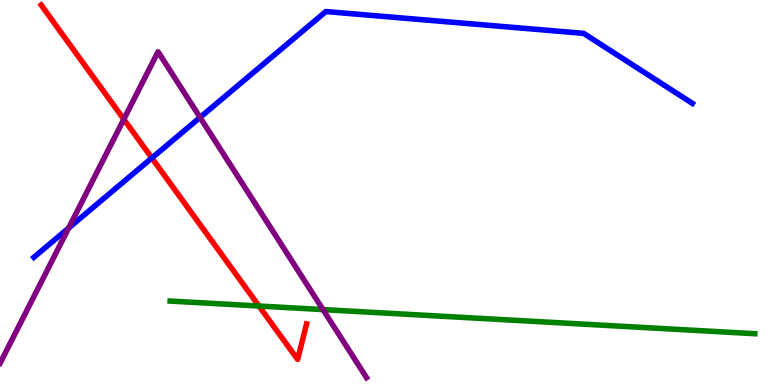[{'lines': ['blue', 'red'], 'intersections': [{'x': 1.96, 'y': 5.9}]}, {'lines': ['green', 'red'], 'intersections': [{'x': 3.34, 'y': 2.05}]}, {'lines': ['purple', 'red'], 'intersections': [{'x': 1.6, 'y': 6.9}]}, {'lines': ['blue', 'green'], 'intersections': []}, {'lines': ['blue', 'purple'], 'intersections': [{'x': 0.886, 'y': 4.08}, {'x': 2.58, 'y': 6.95}]}, {'lines': ['green', 'purple'], 'intersections': [{'x': 4.17, 'y': 1.96}]}]